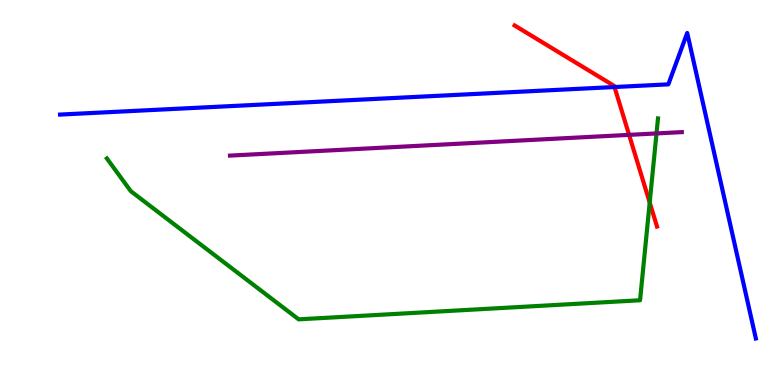[{'lines': ['blue', 'red'], 'intersections': [{'x': 7.93, 'y': 7.74}]}, {'lines': ['green', 'red'], 'intersections': [{'x': 8.38, 'y': 4.74}]}, {'lines': ['purple', 'red'], 'intersections': [{'x': 8.12, 'y': 6.5}]}, {'lines': ['blue', 'green'], 'intersections': []}, {'lines': ['blue', 'purple'], 'intersections': []}, {'lines': ['green', 'purple'], 'intersections': [{'x': 8.47, 'y': 6.53}]}]